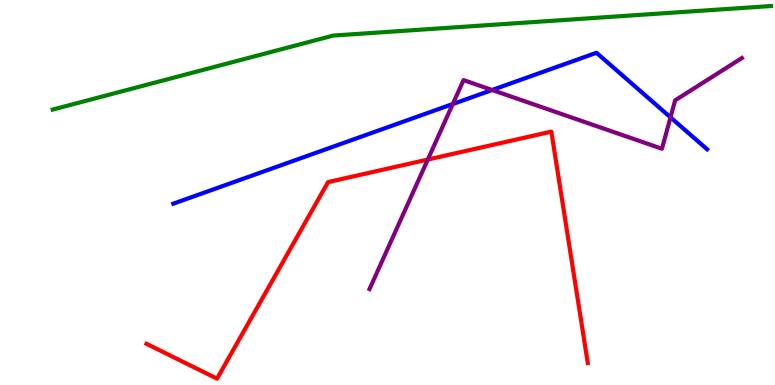[{'lines': ['blue', 'red'], 'intersections': []}, {'lines': ['green', 'red'], 'intersections': []}, {'lines': ['purple', 'red'], 'intersections': [{'x': 5.52, 'y': 5.86}]}, {'lines': ['blue', 'green'], 'intersections': []}, {'lines': ['blue', 'purple'], 'intersections': [{'x': 5.84, 'y': 7.3}, {'x': 6.35, 'y': 7.66}, {'x': 8.65, 'y': 6.95}]}, {'lines': ['green', 'purple'], 'intersections': []}]